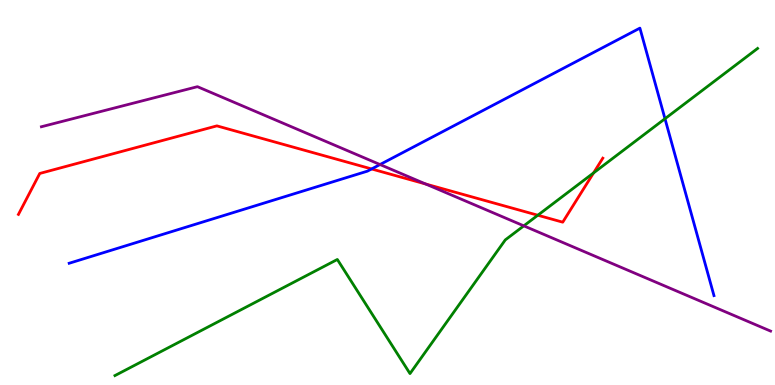[{'lines': ['blue', 'red'], 'intersections': [{'x': 4.79, 'y': 5.61}]}, {'lines': ['green', 'red'], 'intersections': [{'x': 6.94, 'y': 4.41}, {'x': 7.66, 'y': 5.51}]}, {'lines': ['purple', 'red'], 'intersections': [{'x': 5.49, 'y': 5.22}]}, {'lines': ['blue', 'green'], 'intersections': [{'x': 8.58, 'y': 6.92}]}, {'lines': ['blue', 'purple'], 'intersections': [{'x': 4.9, 'y': 5.73}]}, {'lines': ['green', 'purple'], 'intersections': [{'x': 6.76, 'y': 4.13}]}]